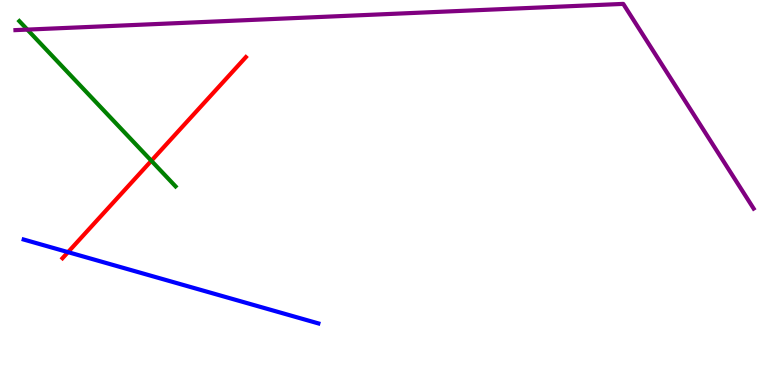[{'lines': ['blue', 'red'], 'intersections': [{'x': 0.878, 'y': 3.45}]}, {'lines': ['green', 'red'], 'intersections': [{'x': 1.95, 'y': 5.82}]}, {'lines': ['purple', 'red'], 'intersections': []}, {'lines': ['blue', 'green'], 'intersections': []}, {'lines': ['blue', 'purple'], 'intersections': []}, {'lines': ['green', 'purple'], 'intersections': [{'x': 0.353, 'y': 9.23}]}]